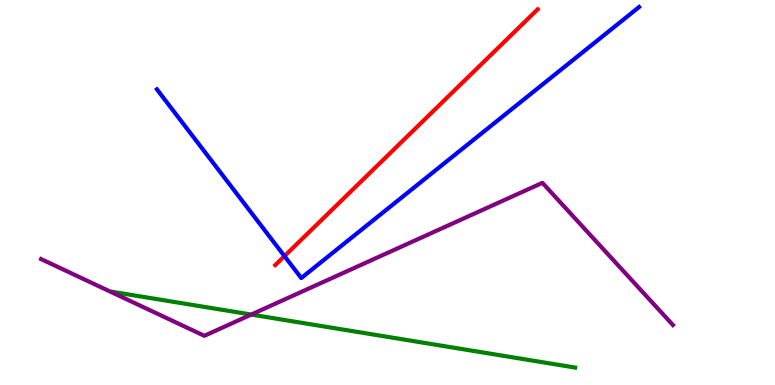[{'lines': ['blue', 'red'], 'intersections': [{'x': 3.67, 'y': 3.35}]}, {'lines': ['green', 'red'], 'intersections': []}, {'lines': ['purple', 'red'], 'intersections': []}, {'lines': ['blue', 'green'], 'intersections': []}, {'lines': ['blue', 'purple'], 'intersections': []}, {'lines': ['green', 'purple'], 'intersections': [{'x': 3.24, 'y': 1.83}]}]